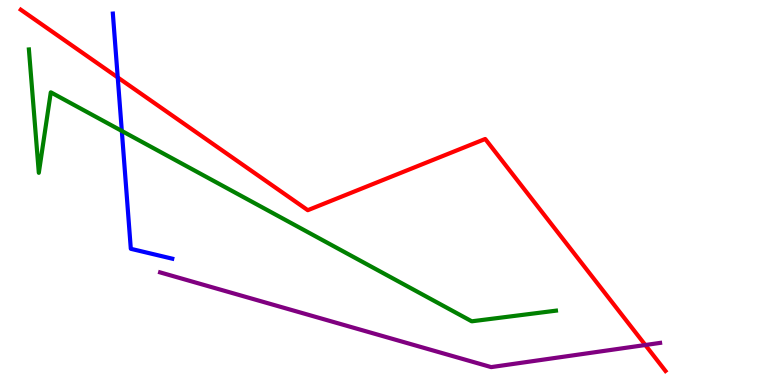[{'lines': ['blue', 'red'], 'intersections': [{'x': 1.52, 'y': 7.99}]}, {'lines': ['green', 'red'], 'intersections': []}, {'lines': ['purple', 'red'], 'intersections': [{'x': 8.33, 'y': 1.04}]}, {'lines': ['blue', 'green'], 'intersections': [{'x': 1.57, 'y': 6.6}]}, {'lines': ['blue', 'purple'], 'intersections': []}, {'lines': ['green', 'purple'], 'intersections': []}]